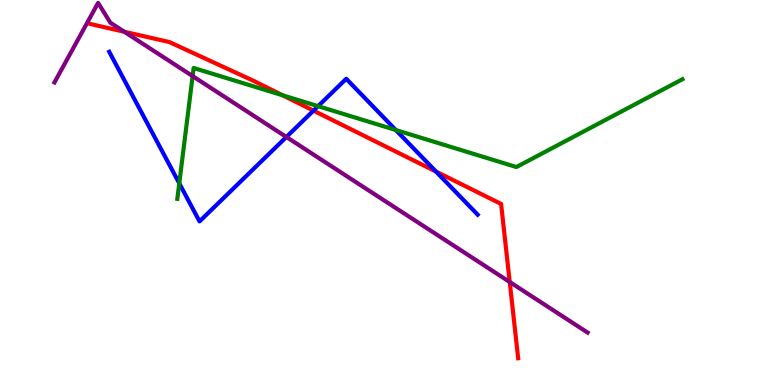[{'lines': ['blue', 'red'], 'intersections': [{'x': 4.04, 'y': 7.13}, {'x': 5.63, 'y': 5.54}]}, {'lines': ['green', 'red'], 'intersections': [{'x': 3.65, 'y': 7.52}]}, {'lines': ['purple', 'red'], 'intersections': [{'x': 1.6, 'y': 9.18}, {'x': 6.58, 'y': 2.68}]}, {'lines': ['blue', 'green'], 'intersections': [{'x': 2.31, 'y': 5.24}, {'x': 4.1, 'y': 7.24}, {'x': 5.11, 'y': 6.62}]}, {'lines': ['blue', 'purple'], 'intersections': [{'x': 3.7, 'y': 6.44}]}, {'lines': ['green', 'purple'], 'intersections': [{'x': 2.49, 'y': 8.02}]}]